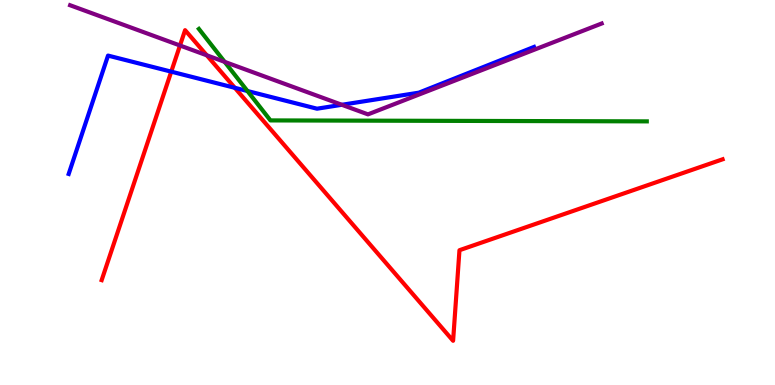[{'lines': ['blue', 'red'], 'intersections': [{'x': 2.21, 'y': 8.14}, {'x': 3.03, 'y': 7.72}]}, {'lines': ['green', 'red'], 'intersections': []}, {'lines': ['purple', 'red'], 'intersections': [{'x': 2.32, 'y': 8.82}, {'x': 2.67, 'y': 8.56}]}, {'lines': ['blue', 'green'], 'intersections': [{'x': 3.19, 'y': 7.64}]}, {'lines': ['blue', 'purple'], 'intersections': [{'x': 4.41, 'y': 7.28}]}, {'lines': ['green', 'purple'], 'intersections': [{'x': 2.9, 'y': 8.39}]}]